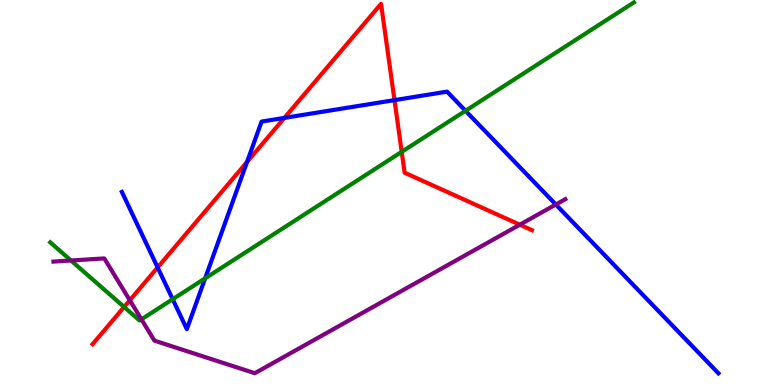[{'lines': ['blue', 'red'], 'intersections': [{'x': 2.03, 'y': 3.05}, {'x': 3.19, 'y': 5.79}, {'x': 3.67, 'y': 6.94}, {'x': 5.09, 'y': 7.4}]}, {'lines': ['green', 'red'], 'intersections': [{'x': 1.6, 'y': 2.03}, {'x': 5.18, 'y': 6.06}]}, {'lines': ['purple', 'red'], 'intersections': [{'x': 1.67, 'y': 2.2}, {'x': 6.71, 'y': 4.16}]}, {'lines': ['blue', 'green'], 'intersections': [{'x': 2.23, 'y': 2.23}, {'x': 2.65, 'y': 2.77}, {'x': 6.01, 'y': 7.12}]}, {'lines': ['blue', 'purple'], 'intersections': [{'x': 7.17, 'y': 4.69}]}, {'lines': ['green', 'purple'], 'intersections': [{'x': 0.916, 'y': 3.23}, {'x': 1.82, 'y': 1.71}]}]